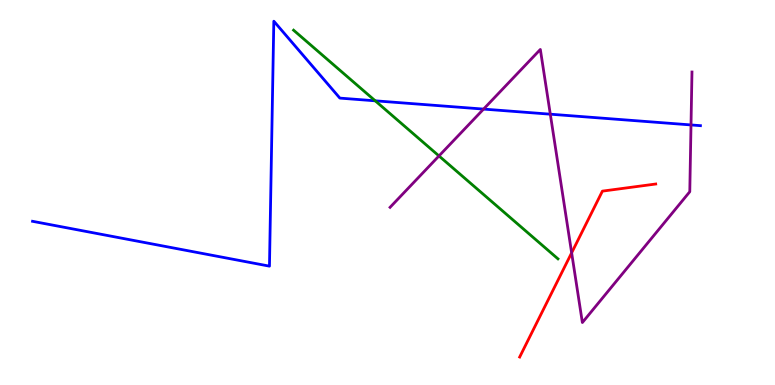[{'lines': ['blue', 'red'], 'intersections': []}, {'lines': ['green', 'red'], 'intersections': []}, {'lines': ['purple', 'red'], 'intersections': [{'x': 7.38, 'y': 3.43}]}, {'lines': ['blue', 'green'], 'intersections': [{'x': 4.84, 'y': 7.38}]}, {'lines': ['blue', 'purple'], 'intersections': [{'x': 6.24, 'y': 7.17}, {'x': 7.1, 'y': 7.03}, {'x': 8.92, 'y': 6.75}]}, {'lines': ['green', 'purple'], 'intersections': [{'x': 5.66, 'y': 5.95}]}]